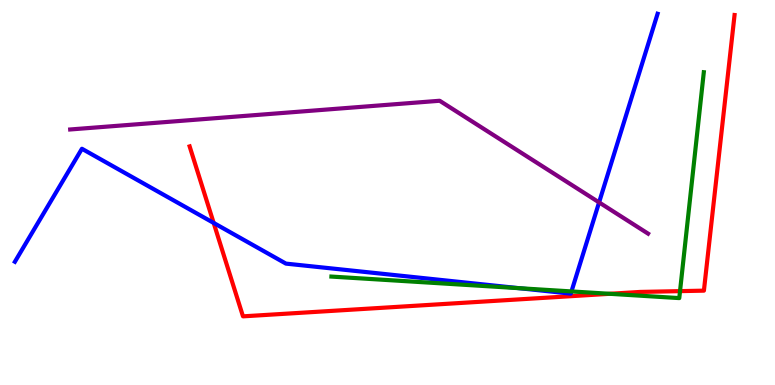[{'lines': ['blue', 'red'], 'intersections': [{'x': 2.76, 'y': 4.21}]}, {'lines': ['green', 'red'], 'intersections': [{'x': 7.87, 'y': 2.37}, {'x': 8.77, 'y': 2.44}]}, {'lines': ['purple', 'red'], 'intersections': []}, {'lines': ['blue', 'green'], 'intersections': [{'x': 6.7, 'y': 2.51}, {'x': 7.37, 'y': 2.43}]}, {'lines': ['blue', 'purple'], 'intersections': [{'x': 7.73, 'y': 4.74}]}, {'lines': ['green', 'purple'], 'intersections': []}]